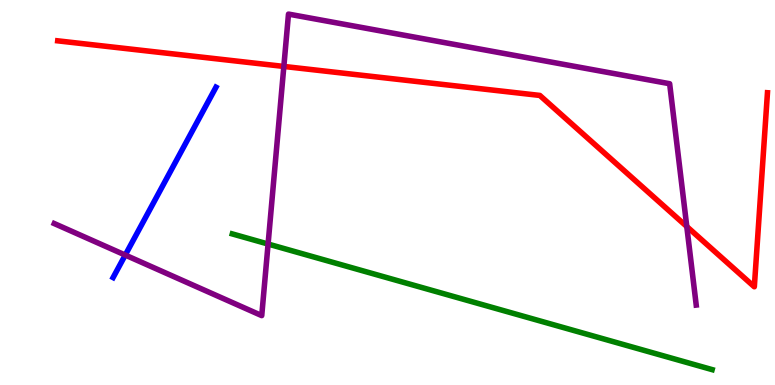[{'lines': ['blue', 'red'], 'intersections': []}, {'lines': ['green', 'red'], 'intersections': []}, {'lines': ['purple', 'red'], 'intersections': [{'x': 3.66, 'y': 8.27}, {'x': 8.86, 'y': 4.12}]}, {'lines': ['blue', 'green'], 'intersections': []}, {'lines': ['blue', 'purple'], 'intersections': [{'x': 1.62, 'y': 3.38}]}, {'lines': ['green', 'purple'], 'intersections': [{'x': 3.46, 'y': 3.66}]}]